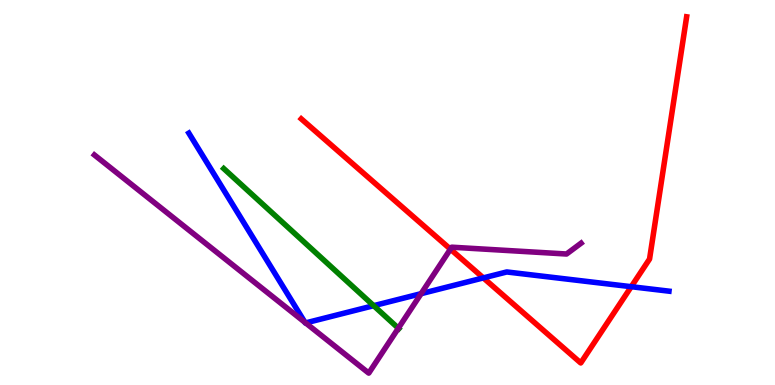[{'lines': ['blue', 'red'], 'intersections': [{'x': 6.24, 'y': 2.78}, {'x': 8.15, 'y': 2.55}]}, {'lines': ['green', 'red'], 'intersections': []}, {'lines': ['purple', 'red'], 'intersections': [{'x': 5.81, 'y': 3.53}]}, {'lines': ['blue', 'green'], 'intersections': [{'x': 4.82, 'y': 2.06}]}, {'lines': ['blue', 'purple'], 'intersections': [{'x': 3.93, 'y': 1.63}, {'x': 3.94, 'y': 1.61}, {'x': 5.43, 'y': 2.37}]}, {'lines': ['green', 'purple'], 'intersections': [{'x': 5.14, 'y': 1.47}]}]